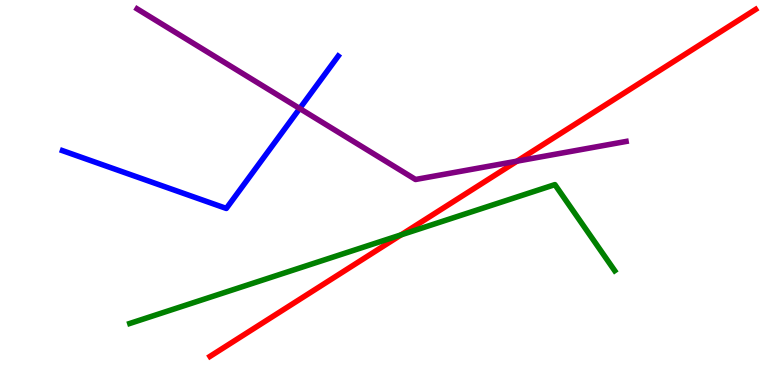[{'lines': ['blue', 'red'], 'intersections': []}, {'lines': ['green', 'red'], 'intersections': [{'x': 5.18, 'y': 3.9}]}, {'lines': ['purple', 'red'], 'intersections': [{'x': 6.67, 'y': 5.81}]}, {'lines': ['blue', 'green'], 'intersections': []}, {'lines': ['blue', 'purple'], 'intersections': [{'x': 3.87, 'y': 7.18}]}, {'lines': ['green', 'purple'], 'intersections': []}]